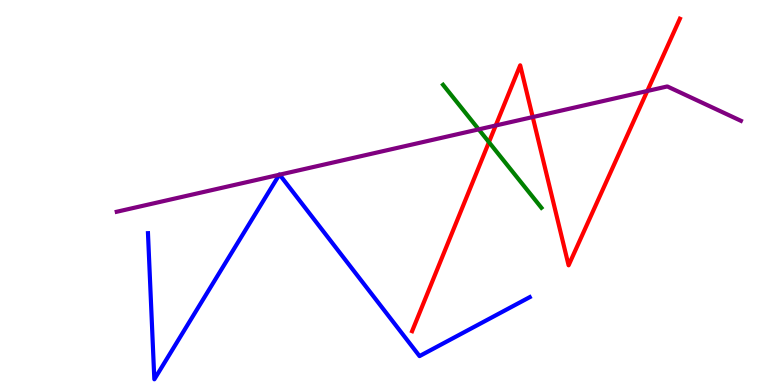[{'lines': ['blue', 'red'], 'intersections': []}, {'lines': ['green', 'red'], 'intersections': [{'x': 6.31, 'y': 6.31}]}, {'lines': ['purple', 'red'], 'intersections': [{'x': 6.4, 'y': 6.74}, {'x': 6.87, 'y': 6.96}, {'x': 8.35, 'y': 7.64}]}, {'lines': ['blue', 'green'], 'intersections': []}, {'lines': ['blue', 'purple'], 'intersections': [{'x': 3.6, 'y': 5.46}, {'x': 3.61, 'y': 5.46}]}, {'lines': ['green', 'purple'], 'intersections': [{'x': 6.18, 'y': 6.64}]}]